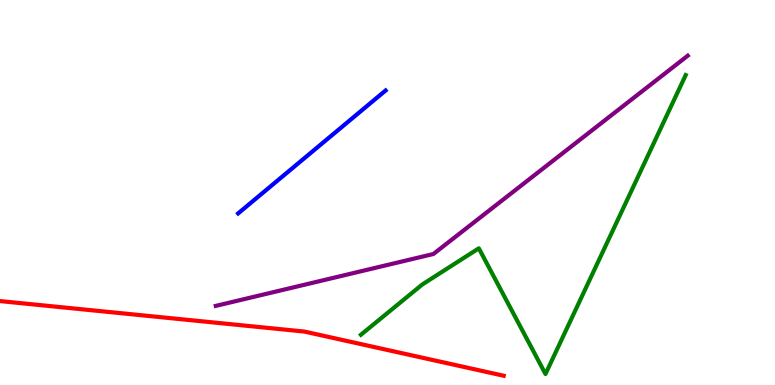[{'lines': ['blue', 'red'], 'intersections': []}, {'lines': ['green', 'red'], 'intersections': []}, {'lines': ['purple', 'red'], 'intersections': []}, {'lines': ['blue', 'green'], 'intersections': []}, {'lines': ['blue', 'purple'], 'intersections': []}, {'lines': ['green', 'purple'], 'intersections': []}]